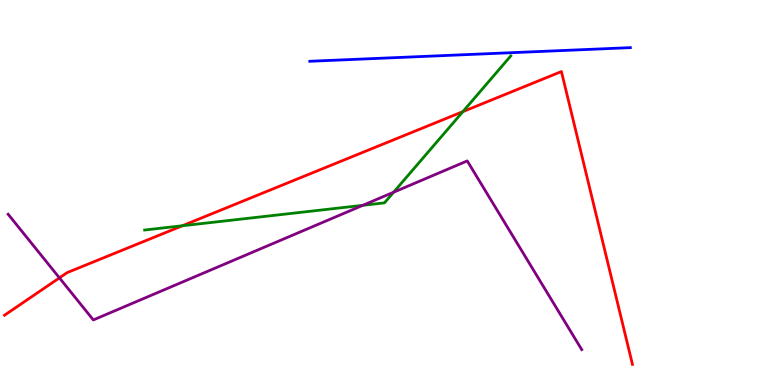[{'lines': ['blue', 'red'], 'intersections': []}, {'lines': ['green', 'red'], 'intersections': [{'x': 2.35, 'y': 4.14}, {'x': 5.97, 'y': 7.1}]}, {'lines': ['purple', 'red'], 'intersections': [{'x': 0.767, 'y': 2.78}]}, {'lines': ['blue', 'green'], 'intersections': []}, {'lines': ['blue', 'purple'], 'intersections': []}, {'lines': ['green', 'purple'], 'intersections': [{'x': 4.68, 'y': 4.67}, {'x': 5.08, 'y': 5.01}]}]